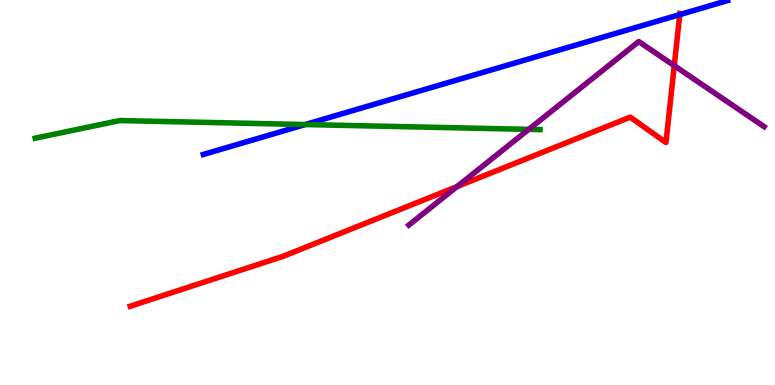[{'lines': ['blue', 'red'], 'intersections': [{'x': 8.77, 'y': 9.62}]}, {'lines': ['green', 'red'], 'intersections': []}, {'lines': ['purple', 'red'], 'intersections': [{'x': 5.9, 'y': 5.15}, {'x': 8.7, 'y': 8.29}]}, {'lines': ['blue', 'green'], 'intersections': [{'x': 3.94, 'y': 6.76}]}, {'lines': ['blue', 'purple'], 'intersections': []}, {'lines': ['green', 'purple'], 'intersections': [{'x': 6.82, 'y': 6.64}]}]